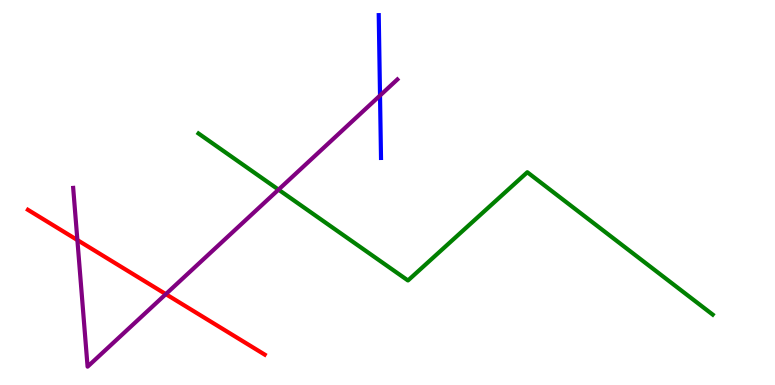[{'lines': ['blue', 'red'], 'intersections': []}, {'lines': ['green', 'red'], 'intersections': []}, {'lines': ['purple', 'red'], 'intersections': [{'x': 0.998, 'y': 3.76}, {'x': 2.14, 'y': 2.36}]}, {'lines': ['blue', 'green'], 'intersections': []}, {'lines': ['blue', 'purple'], 'intersections': [{'x': 4.9, 'y': 7.52}]}, {'lines': ['green', 'purple'], 'intersections': [{'x': 3.59, 'y': 5.07}]}]